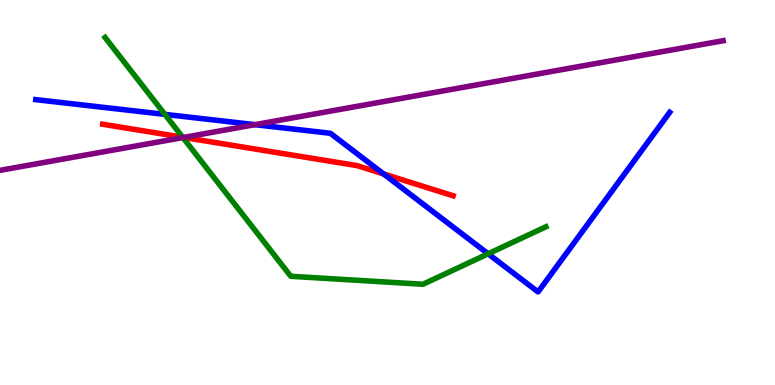[{'lines': ['blue', 'red'], 'intersections': [{'x': 4.95, 'y': 5.48}]}, {'lines': ['green', 'red'], 'intersections': [{'x': 2.36, 'y': 6.44}]}, {'lines': ['purple', 'red'], 'intersections': [{'x': 2.37, 'y': 6.43}]}, {'lines': ['blue', 'green'], 'intersections': [{'x': 2.13, 'y': 7.03}, {'x': 6.3, 'y': 3.41}]}, {'lines': ['blue', 'purple'], 'intersections': [{'x': 3.29, 'y': 6.76}]}, {'lines': ['green', 'purple'], 'intersections': [{'x': 2.36, 'y': 6.43}]}]